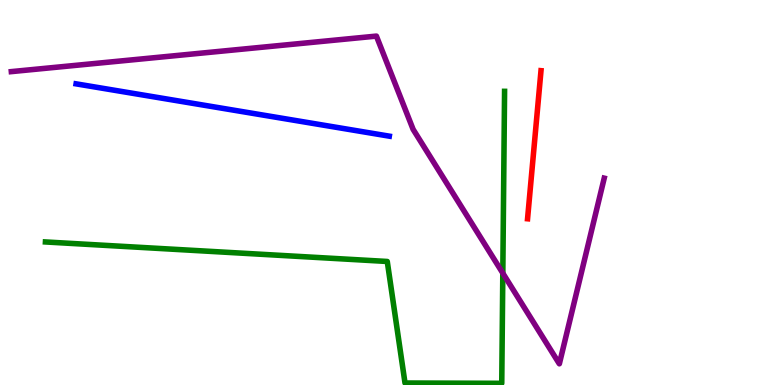[{'lines': ['blue', 'red'], 'intersections': []}, {'lines': ['green', 'red'], 'intersections': []}, {'lines': ['purple', 'red'], 'intersections': []}, {'lines': ['blue', 'green'], 'intersections': []}, {'lines': ['blue', 'purple'], 'intersections': []}, {'lines': ['green', 'purple'], 'intersections': [{'x': 6.49, 'y': 2.9}]}]